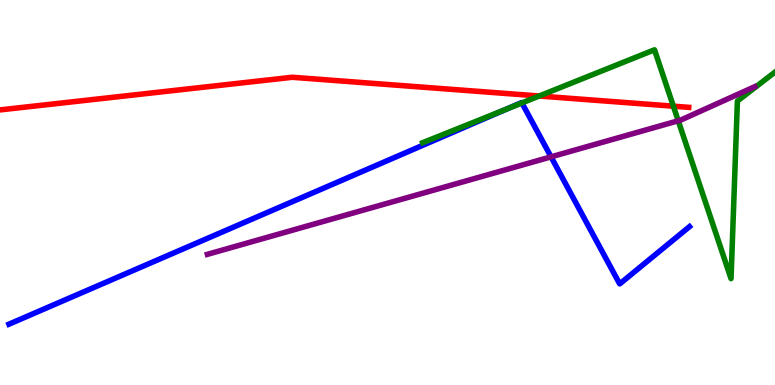[{'lines': ['blue', 'red'], 'intersections': []}, {'lines': ['green', 'red'], 'intersections': [{'x': 6.96, 'y': 7.51}, {'x': 8.69, 'y': 7.24}]}, {'lines': ['purple', 'red'], 'intersections': []}, {'lines': ['blue', 'green'], 'intersections': [{'x': 6.53, 'y': 7.16}, {'x': 6.73, 'y': 7.33}]}, {'lines': ['blue', 'purple'], 'intersections': [{'x': 7.11, 'y': 5.93}]}, {'lines': ['green', 'purple'], 'intersections': [{'x': 8.75, 'y': 6.86}]}]